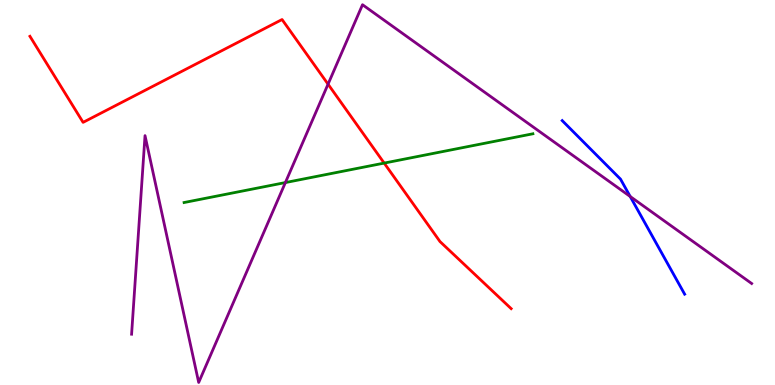[{'lines': ['blue', 'red'], 'intersections': []}, {'lines': ['green', 'red'], 'intersections': [{'x': 4.96, 'y': 5.76}]}, {'lines': ['purple', 'red'], 'intersections': [{'x': 4.23, 'y': 7.81}]}, {'lines': ['blue', 'green'], 'intersections': []}, {'lines': ['blue', 'purple'], 'intersections': [{'x': 8.13, 'y': 4.9}]}, {'lines': ['green', 'purple'], 'intersections': [{'x': 3.68, 'y': 5.26}]}]